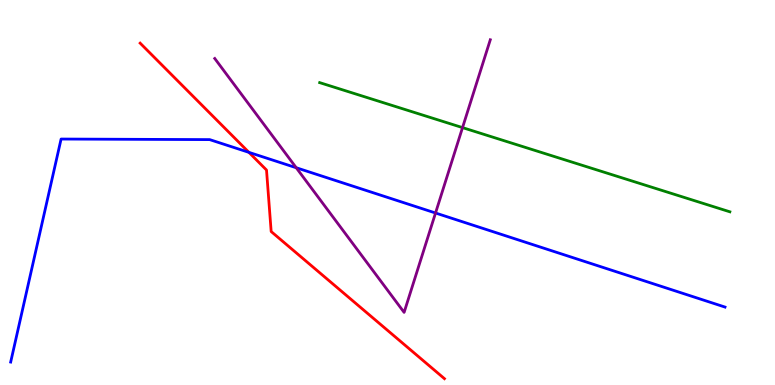[{'lines': ['blue', 'red'], 'intersections': [{'x': 3.21, 'y': 6.04}]}, {'lines': ['green', 'red'], 'intersections': []}, {'lines': ['purple', 'red'], 'intersections': []}, {'lines': ['blue', 'green'], 'intersections': []}, {'lines': ['blue', 'purple'], 'intersections': [{'x': 3.82, 'y': 5.64}, {'x': 5.62, 'y': 4.47}]}, {'lines': ['green', 'purple'], 'intersections': [{'x': 5.97, 'y': 6.69}]}]